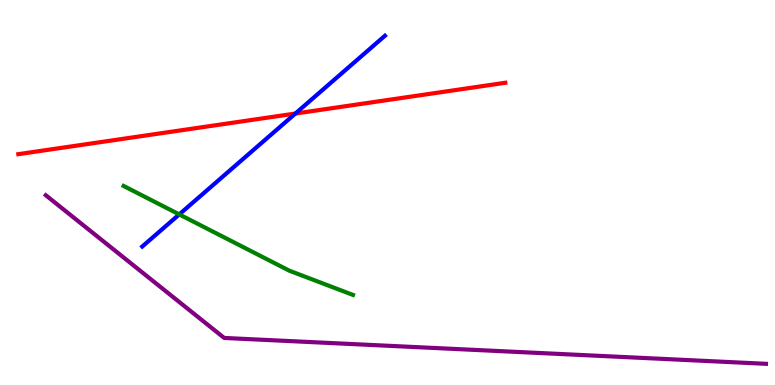[{'lines': ['blue', 'red'], 'intersections': [{'x': 3.81, 'y': 7.05}]}, {'lines': ['green', 'red'], 'intersections': []}, {'lines': ['purple', 'red'], 'intersections': []}, {'lines': ['blue', 'green'], 'intersections': [{'x': 2.31, 'y': 4.43}]}, {'lines': ['blue', 'purple'], 'intersections': []}, {'lines': ['green', 'purple'], 'intersections': []}]